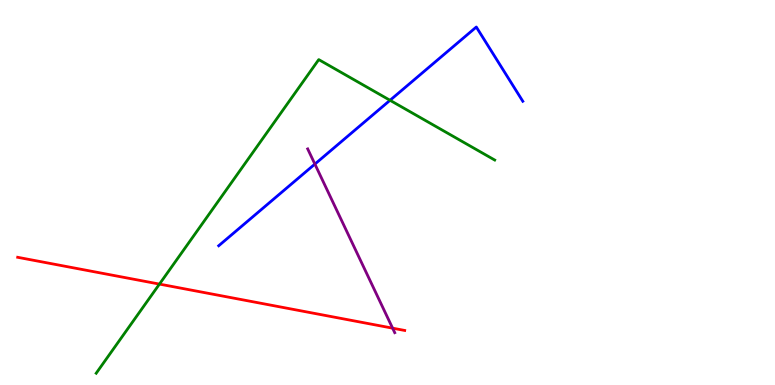[{'lines': ['blue', 'red'], 'intersections': []}, {'lines': ['green', 'red'], 'intersections': [{'x': 2.06, 'y': 2.62}]}, {'lines': ['purple', 'red'], 'intersections': [{'x': 5.07, 'y': 1.48}]}, {'lines': ['blue', 'green'], 'intersections': [{'x': 5.03, 'y': 7.4}]}, {'lines': ['blue', 'purple'], 'intersections': [{'x': 4.06, 'y': 5.74}]}, {'lines': ['green', 'purple'], 'intersections': []}]